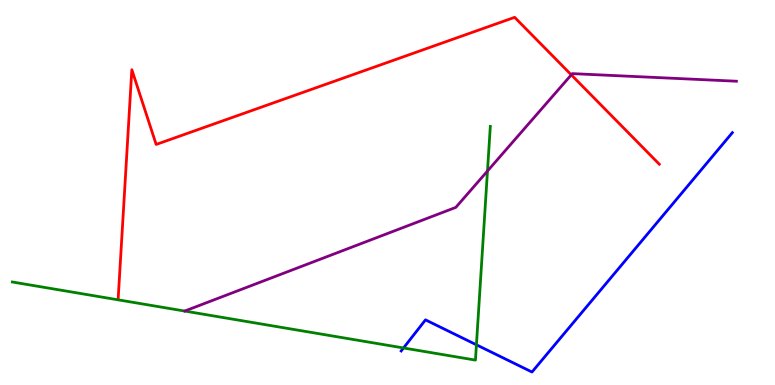[{'lines': ['blue', 'red'], 'intersections': []}, {'lines': ['green', 'red'], 'intersections': []}, {'lines': ['purple', 'red'], 'intersections': [{'x': 7.37, 'y': 8.06}]}, {'lines': ['blue', 'green'], 'intersections': [{'x': 5.21, 'y': 0.962}, {'x': 6.15, 'y': 1.04}]}, {'lines': ['blue', 'purple'], 'intersections': []}, {'lines': ['green', 'purple'], 'intersections': [{'x': 6.29, 'y': 5.56}]}]